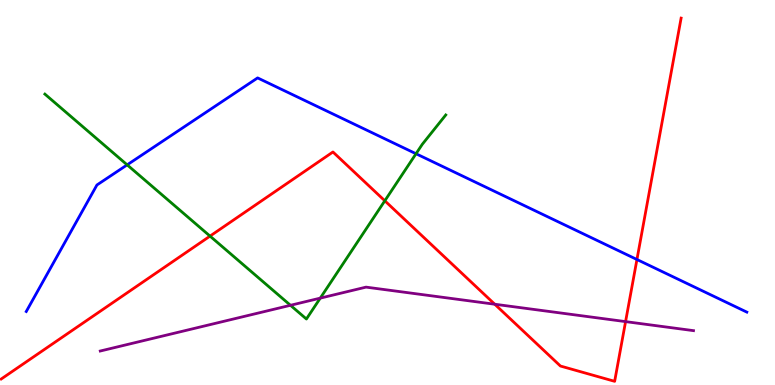[{'lines': ['blue', 'red'], 'intersections': [{'x': 8.22, 'y': 3.26}]}, {'lines': ['green', 'red'], 'intersections': [{'x': 2.71, 'y': 3.87}, {'x': 4.97, 'y': 4.78}]}, {'lines': ['purple', 'red'], 'intersections': [{'x': 6.38, 'y': 2.1}, {'x': 8.07, 'y': 1.65}]}, {'lines': ['blue', 'green'], 'intersections': [{'x': 1.64, 'y': 5.72}, {'x': 5.37, 'y': 6.01}]}, {'lines': ['blue', 'purple'], 'intersections': []}, {'lines': ['green', 'purple'], 'intersections': [{'x': 3.75, 'y': 2.07}, {'x': 4.13, 'y': 2.26}]}]